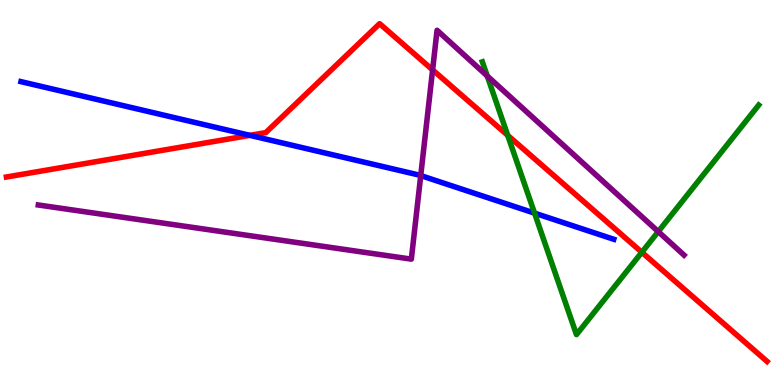[{'lines': ['blue', 'red'], 'intersections': [{'x': 3.22, 'y': 6.48}]}, {'lines': ['green', 'red'], 'intersections': [{'x': 6.55, 'y': 6.48}, {'x': 8.28, 'y': 3.45}]}, {'lines': ['purple', 'red'], 'intersections': [{'x': 5.58, 'y': 8.19}]}, {'lines': ['blue', 'green'], 'intersections': [{'x': 6.9, 'y': 4.46}]}, {'lines': ['blue', 'purple'], 'intersections': [{'x': 5.43, 'y': 5.44}]}, {'lines': ['green', 'purple'], 'intersections': [{'x': 6.29, 'y': 8.03}, {'x': 8.49, 'y': 3.98}]}]